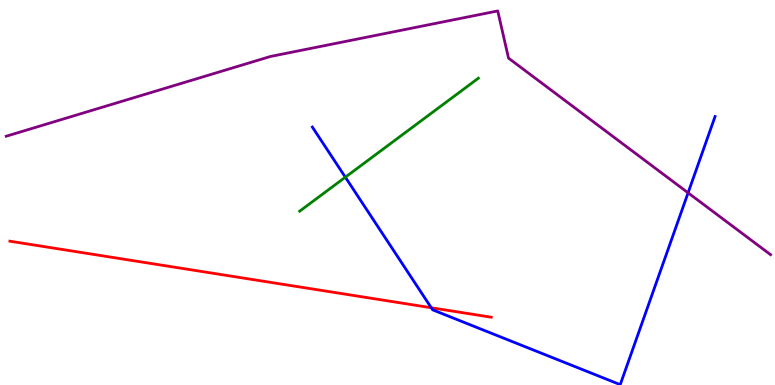[{'lines': ['blue', 'red'], 'intersections': [{'x': 5.56, 'y': 2.01}]}, {'lines': ['green', 'red'], 'intersections': []}, {'lines': ['purple', 'red'], 'intersections': []}, {'lines': ['blue', 'green'], 'intersections': [{'x': 4.46, 'y': 5.4}]}, {'lines': ['blue', 'purple'], 'intersections': [{'x': 8.88, 'y': 4.99}]}, {'lines': ['green', 'purple'], 'intersections': []}]